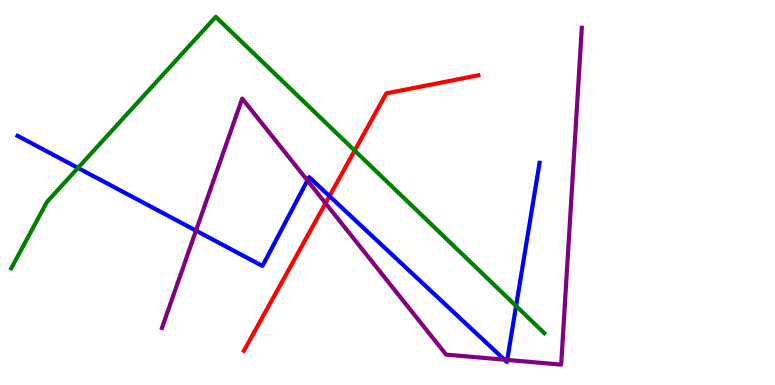[{'lines': ['blue', 'red'], 'intersections': [{'x': 4.25, 'y': 4.91}]}, {'lines': ['green', 'red'], 'intersections': [{'x': 4.58, 'y': 6.09}]}, {'lines': ['purple', 'red'], 'intersections': [{'x': 4.2, 'y': 4.72}]}, {'lines': ['blue', 'green'], 'intersections': [{'x': 1.01, 'y': 5.64}, {'x': 6.66, 'y': 2.05}]}, {'lines': ['blue', 'purple'], 'intersections': [{'x': 2.53, 'y': 4.01}, {'x': 3.97, 'y': 5.31}, {'x': 6.51, 'y': 0.658}, {'x': 6.54, 'y': 0.651}]}, {'lines': ['green', 'purple'], 'intersections': []}]